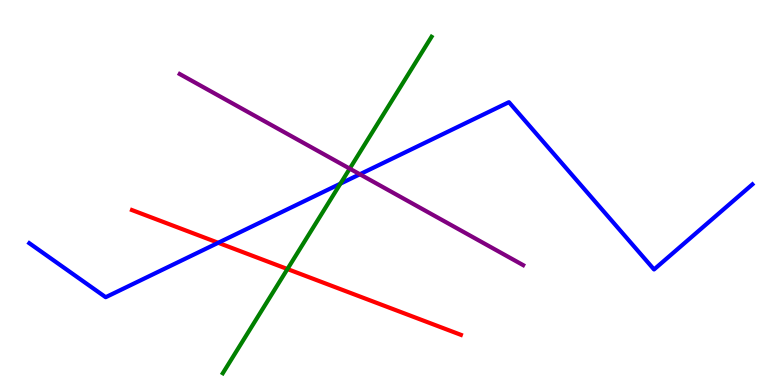[{'lines': ['blue', 'red'], 'intersections': [{'x': 2.82, 'y': 3.69}]}, {'lines': ['green', 'red'], 'intersections': [{'x': 3.71, 'y': 3.01}]}, {'lines': ['purple', 'red'], 'intersections': []}, {'lines': ['blue', 'green'], 'intersections': [{'x': 4.39, 'y': 5.23}]}, {'lines': ['blue', 'purple'], 'intersections': [{'x': 4.64, 'y': 5.47}]}, {'lines': ['green', 'purple'], 'intersections': [{'x': 4.51, 'y': 5.62}]}]